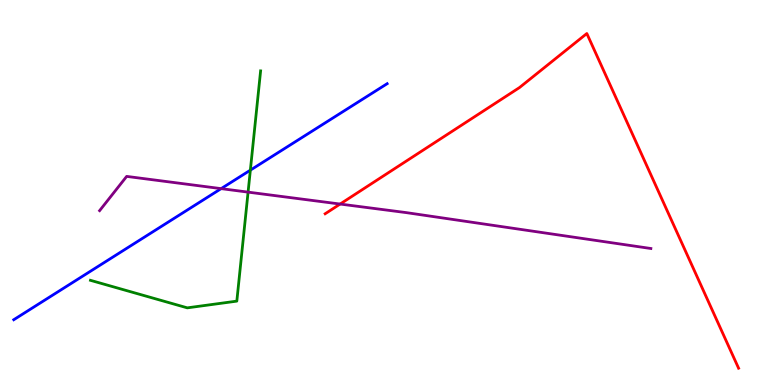[{'lines': ['blue', 'red'], 'intersections': []}, {'lines': ['green', 'red'], 'intersections': []}, {'lines': ['purple', 'red'], 'intersections': [{'x': 4.39, 'y': 4.7}]}, {'lines': ['blue', 'green'], 'intersections': [{'x': 3.23, 'y': 5.58}]}, {'lines': ['blue', 'purple'], 'intersections': [{'x': 2.85, 'y': 5.1}]}, {'lines': ['green', 'purple'], 'intersections': [{'x': 3.2, 'y': 5.01}]}]